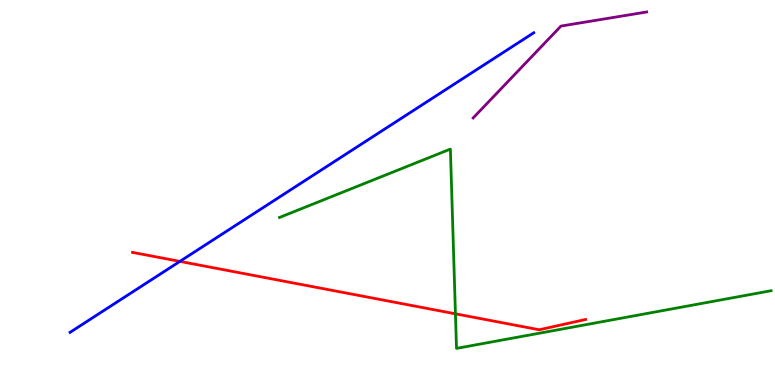[{'lines': ['blue', 'red'], 'intersections': [{'x': 2.32, 'y': 3.21}]}, {'lines': ['green', 'red'], 'intersections': [{'x': 5.88, 'y': 1.85}]}, {'lines': ['purple', 'red'], 'intersections': []}, {'lines': ['blue', 'green'], 'intersections': []}, {'lines': ['blue', 'purple'], 'intersections': []}, {'lines': ['green', 'purple'], 'intersections': []}]